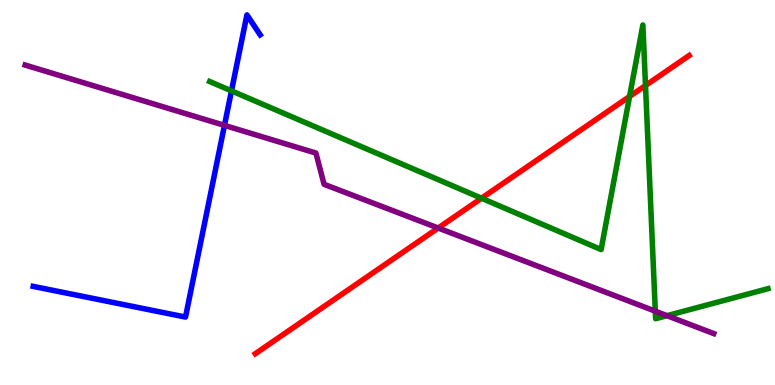[{'lines': ['blue', 'red'], 'intersections': []}, {'lines': ['green', 'red'], 'intersections': [{'x': 6.21, 'y': 4.85}, {'x': 8.12, 'y': 7.49}, {'x': 8.33, 'y': 7.78}]}, {'lines': ['purple', 'red'], 'intersections': [{'x': 5.65, 'y': 4.08}]}, {'lines': ['blue', 'green'], 'intersections': [{'x': 2.99, 'y': 7.64}]}, {'lines': ['blue', 'purple'], 'intersections': [{'x': 2.9, 'y': 6.74}]}, {'lines': ['green', 'purple'], 'intersections': [{'x': 8.46, 'y': 1.92}, {'x': 8.61, 'y': 1.8}]}]